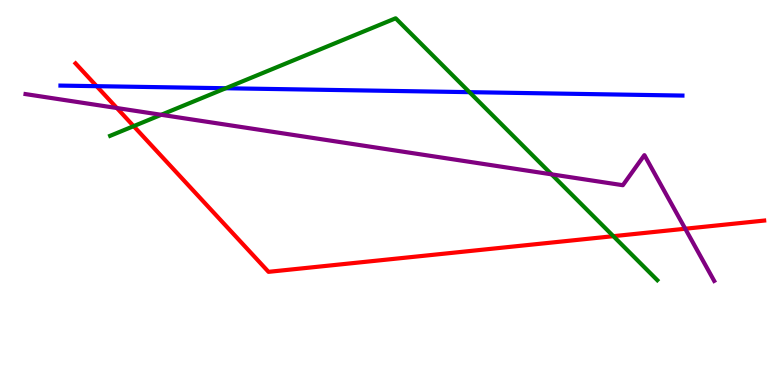[{'lines': ['blue', 'red'], 'intersections': [{'x': 1.25, 'y': 7.76}]}, {'lines': ['green', 'red'], 'intersections': [{'x': 1.72, 'y': 6.72}, {'x': 7.91, 'y': 3.87}]}, {'lines': ['purple', 'red'], 'intersections': [{'x': 1.51, 'y': 7.19}, {'x': 8.84, 'y': 4.06}]}, {'lines': ['blue', 'green'], 'intersections': [{'x': 2.91, 'y': 7.71}, {'x': 6.06, 'y': 7.61}]}, {'lines': ['blue', 'purple'], 'intersections': []}, {'lines': ['green', 'purple'], 'intersections': [{'x': 2.08, 'y': 7.02}, {'x': 7.12, 'y': 5.47}]}]